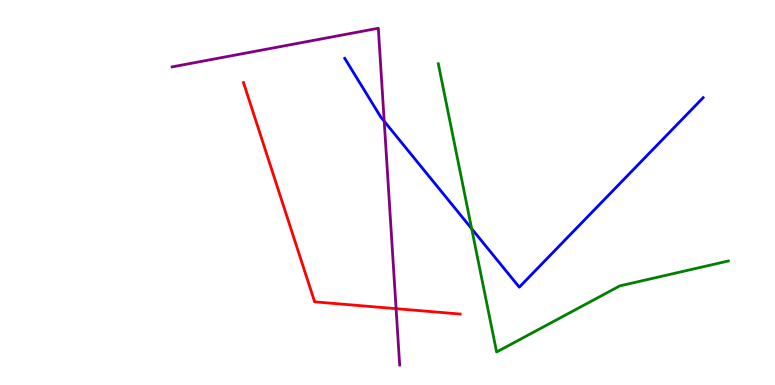[{'lines': ['blue', 'red'], 'intersections': []}, {'lines': ['green', 'red'], 'intersections': []}, {'lines': ['purple', 'red'], 'intersections': [{'x': 5.11, 'y': 1.98}]}, {'lines': ['blue', 'green'], 'intersections': [{'x': 6.09, 'y': 4.06}]}, {'lines': ['blue', 'purple'], 'intersections': [{'x': 4.96, 'y': 6.85}]}, {'lines': ['green', 'purple'], 'intersections': []}]